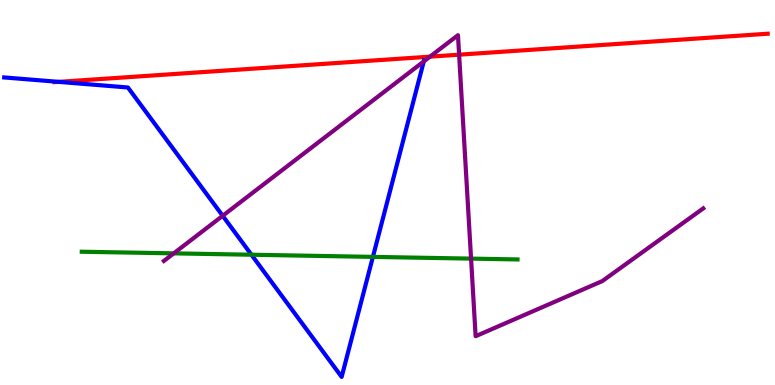[{'lines': ['blue', 'red'], 'intersections': [{'x': 0.757, 'y': 7.87}]}, {'lines': ['green', 'red'], 'intersections': []}, {'lines': ['purple', 'red'], 'intersections': [{'x': 5.55, 'y': 8.53}, {'x': 5.92, 'y': 8.58}]}, {'lines': ['blue', 'green'], 'intersections': [{'x': 3.24, 'y': 3.38}, {'x': 4.81, 'y': 3.33}]}, {'lines': ['blue', 'purple'], 'intersections': [{'x': 2.87, 'y': 4.39}, {'x': 5.47, 'y': 8.4}]}, {'lines': ['green', 'purple'], 'intersections': [{'x': 2.24, 'y': 3.42}, {'x': 6.08, 'y': 3.28}]}]